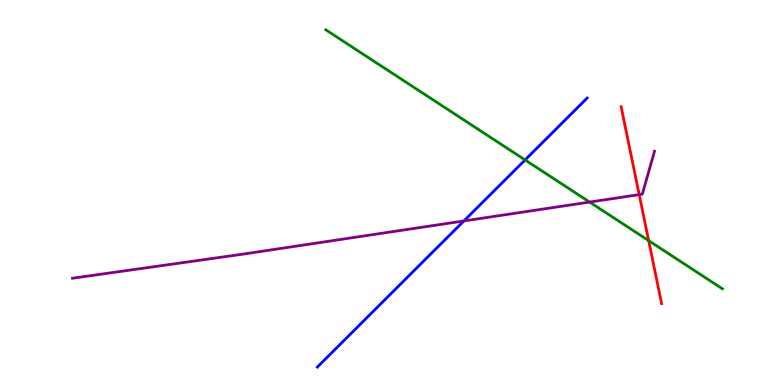[{'lines': ['blue', 'red'], 'intersections': []}, {'lines': ['green', 'red'], 'intersections': [{'x': 8.37, 'y': 3.75}]}, {'lines': ['purple', 'red'], 'intersections': [{'x': 8.25, 'y': 4.94}]}, {'lines': ['blue', 'green'], 'intersections': [{'x': 6.78, 'y': 5.85}]}, {'lines': ['blue', 'purple'], 'intersections': [{'x': 5.99, 'y': 4.26}]}, {'lines': ['green', 'purple'], 'intersections': [{'x': 7.61, 'y': 4.75}]}]